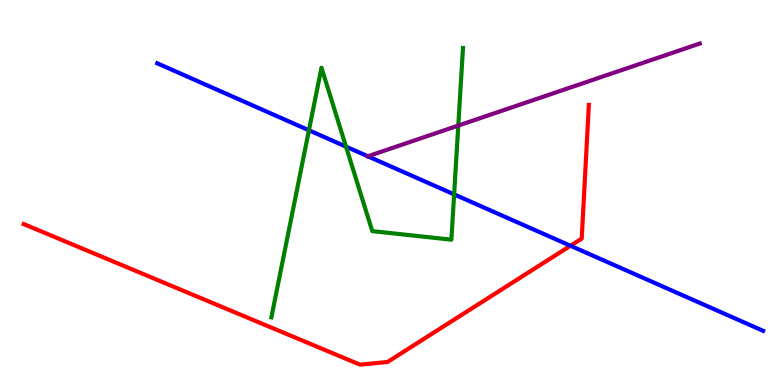[{'lines': ['blue', 'red'], 'intersections': [{'x': 7.36, 'y': 3.62}]}, {'lines': ['green', 'red'], 'intersections': []}, {'lines': ['purple', 'red'], 'intersections': []}, {'lines': ['blue', 'green'], 'intersections': [{'x': 3.99, 'y': 6.62}, {'x': 4.46, 'y': 6.19}, {'x': 5.86, 'y': 4.95}]}, {'lines': ['blue', 'purple'], 'intersections': [{'x': 4.75, 'y': 5.94}]}, {'lines': ['green', 'purple'], 'intersections': [{'x': 5.91, 'y': 6.74}]}]